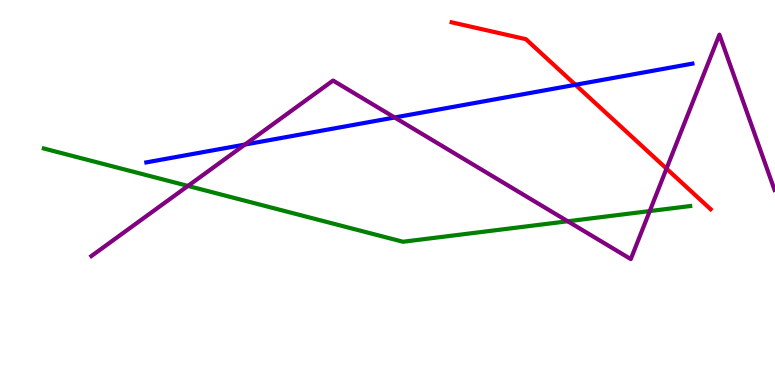[{'lines': ['blue', 'red'], 'intersections': [{'x': 7.43, 'y': 7.8}]}, {'lines': ['green', 'red'], 'intersections': []}, {'lines': ['purple', 'red'], 'intersections': [{'x': 8.6, 'y': 5.62}]}, {'lines': ['blue', 'green'], 'intersections': []}, {'lines': ['blue', 'purple'], 'intersections': [{'x': 3.16, 'y': 6.25}, {'x': 5.09, 'y': 6.95}]}, {'lines': ['green', 'purple'], 'intersections': [{'x': 2.43, 'y': 5.17}, {'x': 7.33, 'y': 4.25}, {'x': 8.38, 'y': 4.52}]}]